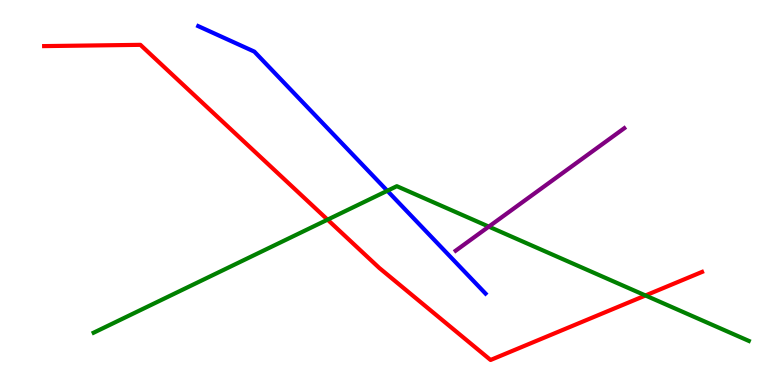[{'lines': ['blue', 'red'], 'intersections': []}, {'lines': ['green', 'red'], 'intersections': [{'x': 4.23, 'y': 4.29}, {'x': 8.33, 'y': 2.33}]}, {'lines': ['purple', 'red'], 'intersections': []}, {'lines': ['blue', 'green'], 'intersections': [{'x': 5.0, 'y': 5.04}]}, {'lines': ['blue', 'purple'], 'intersections': []}, {'lines': ['green', 'purple'], 'intersections': [{'x': 6.31, 'y': 4.11}]}]